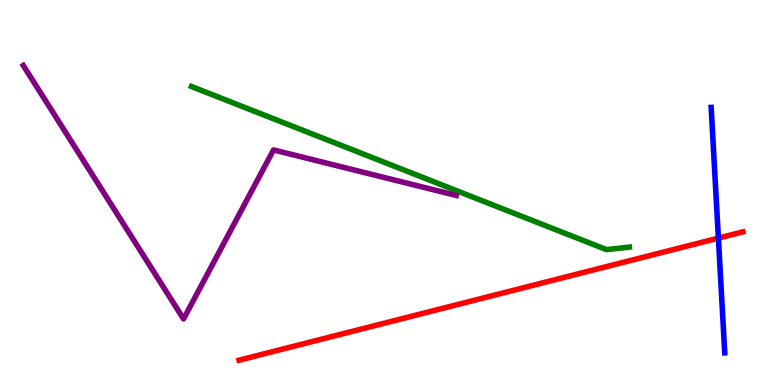[{'lines': ['blue', 'red'], 'intersections': [{'x': 9.27, 'y': 3.82}]}, {'lines': ['green', 'red'], 'intersections': []}, {'lines': ['purple', 'red'], 'intersections': []}, {'lines': ['blue', 'green'], 'intersections': []}, {'lines': ['blue', 'purple'], 'intersections': []}, {'lines': ['green', 'purple'], 'intersections': []}]